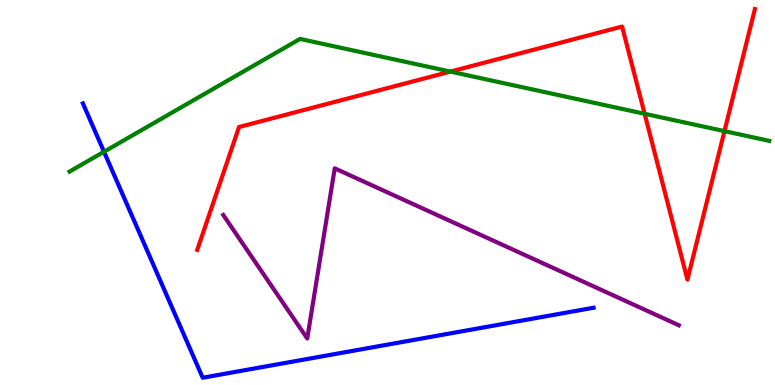[{'lines': ['blue', 'red'], 'intersections': []}, {'lines': ['green', 'red'], 'intersections': [{'x': 5.81, 'y': 8.14}, {'x': 8.32, 'y': 7.04}, {'x': 9.35, 'y': 6.59}]}, {'lines': ['purple', 'red'], 'intersections': []}, {'lines': ['blue', 'green'], 'intersections': [{'x': 1.34, 'y': 6.06}]}, {'lines': ['blue', 'purple'], 'intersections': []}, {'lines': ['green', 'purple'], 'intersections': []}]